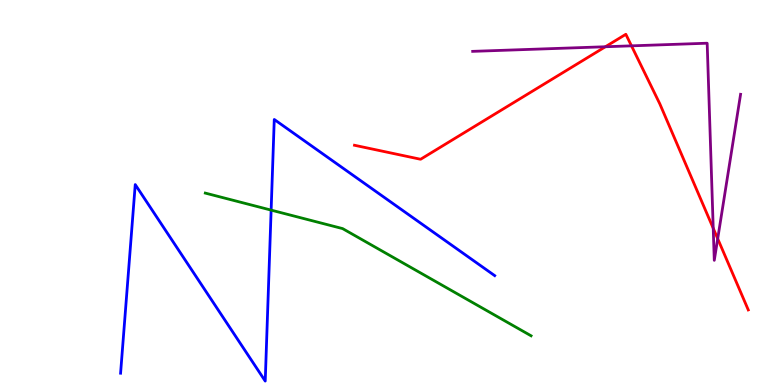[{'lines': ['blue', 'red'], 'intersections': []}, {'lines': ['green', 'red'], 'intersections': []}, {'lines': ['purple', 'red'], 'intersections': [{'x': 7.81, 'y': 8.79}, {'x': 8.15, 'y': 8.81}, {'x': 9.2, 'y': 4.07}, {'x': 9.26, 'y': 3.8}]}, {'lines': ['blue', 'green'], 'intersections': [{'x': 3.5, 'y': 4.54}]}, {'lines': ['blue', 'purple'], 'intersections': []}, {'lines': ['green', 'purple'], 'intersections': []}]